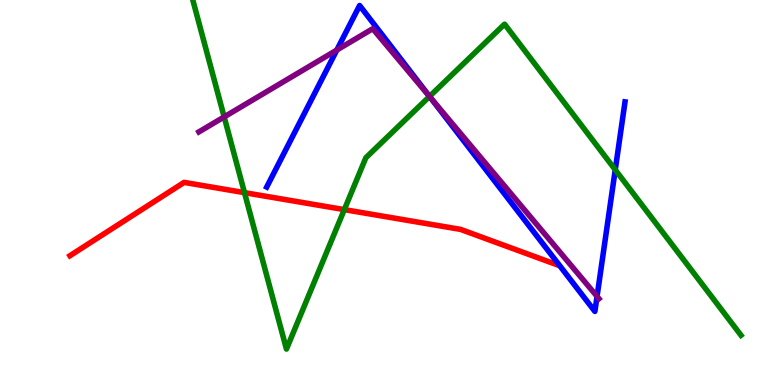[{'lines': ['blue', 'red'], 'intersections': []}, {'lines': ['green', 'red'], 'intersections': [{'x': 3.15, 'y': 5.0}, {'x': 4.44, 'y': 4.56}]}, {'lines': ['purple', 'red'], 'intersections': []}, {'lines': ['blue', 'green'], 'intersections': [{'x': 5.54, 'y': 7.5}, {'x': 7.94, 'y': 5.59}]}, {'lines': ['blue', 'purple'], 'intersections': [{'x': 4.35, 'y': 8.7}, {'x': 5.55, 'y': 7.46}, {'x': 7.7, 'y': 2.3}]}, {'lines': ['green', 'purple'], 'intersections': [{'x': 2.89, 'y': 6.96}, {'x': 5.54, 'y': 7.49}]}]